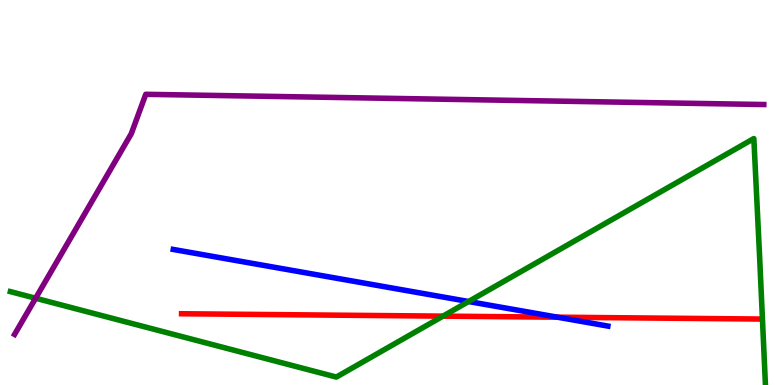[{'lines': ['blue', 'red'], 'intersections': [{'x': 7.19, 'y': 1.76}]}, {'lines': ['green', 'red'], 'intersections': [{'x': 5.72, 'y': 1.79}]}, {'lines': ['purple', 'red'], 'intersections': []}, {'lines': ['blue', 'green'], 'intersections': [{'x': 6.05, 'y': 2.17}]}, {'lines': ['blue', 'purple'], 'intersections': []}, {'lines': ['green', 'purple'], 'intersections': [{'x': 0.46, 'y': 2.25}]}]